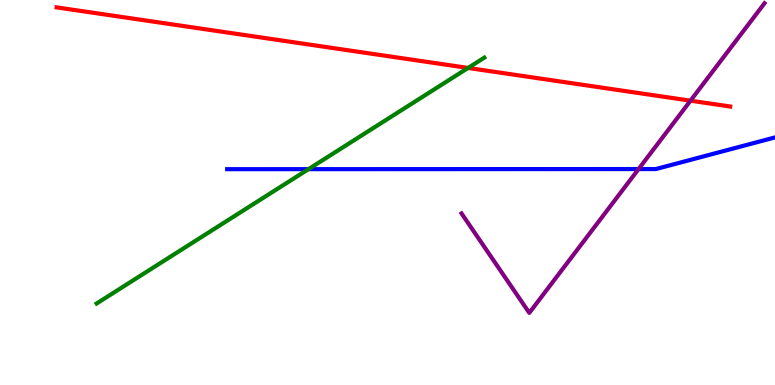[{'lines': ['blue', 'red'], 'intersections': []}, {'lines': ['green', 'red'], 'intersections': [{'x': 6.04, 'y': 8.24}]}, {'lines': ['purple', 'red'], 'intersections': [{'x': 8.91, 'y': 7.39}]}, {'lines': ['blue', 'green'], 'intersections': [{'x': 3.98, 'y': 5.61}]}, {'lines': ['blue', 'purple'], 'intersections': [{'x': 8.24, 'y': 5.61}]}, {'lines': ['green', 'purple'], 'intersections': []}]